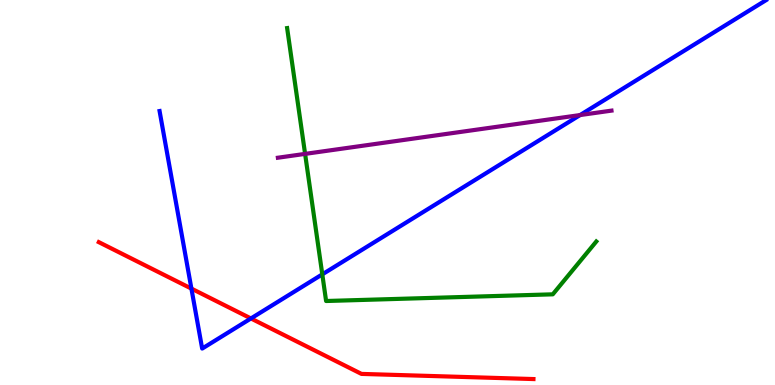[{'lines': ['blue', 'red'], 'intersections': [{'x': 2.47, 'y': 2.5}, {'x': 3.24, 'y': 1.73}]}, {'lines': ['green', 'red'], 'intersections': []}, {'lines': ['purple', 'red'], 'intersections': []}, {'lines': ['blue', 'green'], 'intersections': [{'x': 4.16, 'y': 2.87}]}, {'lines': ['blue', 'purple'], 'intersections': [{'x': 7.49, 'y': 7.01}]}, {'lines': ['green', 'purple'], 'intersections': [{'x': 3.94, 'y': 6.0}]}]